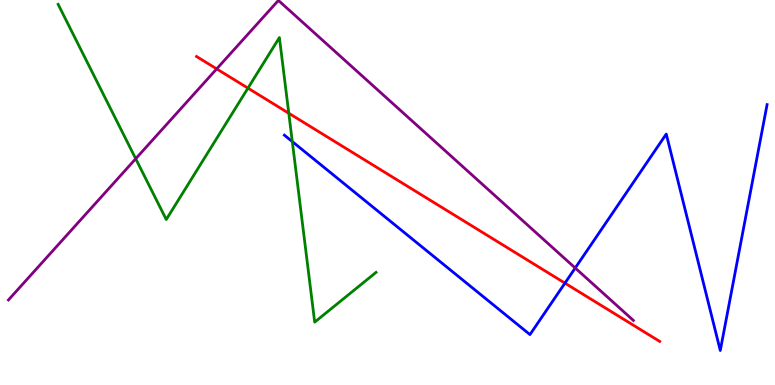[{'lines': ['blue', 'red'], 'intersections': [{'x': 7.29, 'y': 2.65}]}, {'lines': ['green', 'red'], 'intersections': [{'x': 3.2, 'y': 7.71}, {'x': 3.73, 'y': 7.06}]}, {'lines': ['purple', 'red'], 'intersections': [{'x': 2.8, 'y': 8.21}]}, {'lines': ['blue', 'green'], 'intersections': [{'x': 3.77, 'y': 6.32}]}, {'lines': ['blue', 'purple'], 'intersections': [{'x': 7.42, 'y': 3.04}]}, {'lines': ['green', 'purple'], 'intersections': [{'x': 1.75, 'y': 5.88}]}]